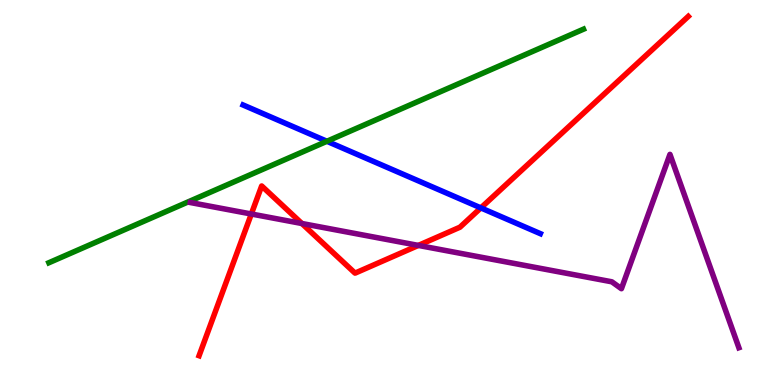[{'lines': ['blue', 'red'], 'intersections': [{'x': 6.2, 'y': 4.6}]}, {'lines': ['green', 'red'], 'intersections': []}, {'lines': ['purple', 'red'], 'intersections': [{'x': 3.24, 'y': 4.44}, {'x': 3.9, 'y': 4.19}, {'x': 5.4, 'y': 3.63}]}, {'lines': ['blue', 'green'], 'intersections': [{'x': 4.22, 'y': 6.33}]}, {'lines': ['blue', 'purple'], 'intersections': []}, {'lines': ['green', 'purple'], 'intersections': []}]